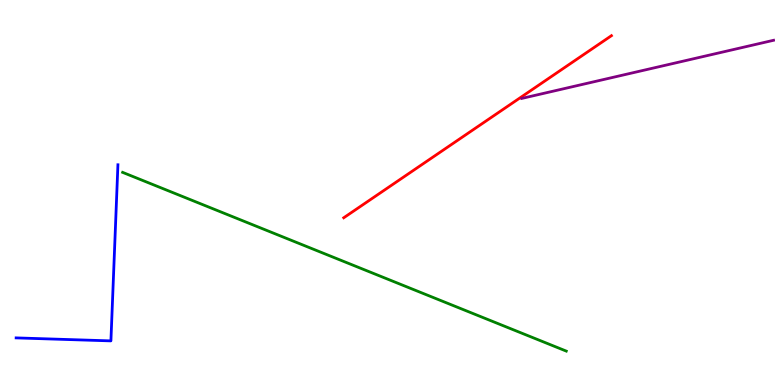[{'lines': ['blue', 'red'], 'intersections': []}, {'lines': ['green', 'red'], 'intersections': []}, {'lines': ['purple', 'red'], 'intersections': []}, {'lines': ['blue', 'green'], 'intersections': []}, {'lines': ['blue', 'purple'], 'intersections': []}, {'lines': ['green', 'purple'], 'intersections': []}]